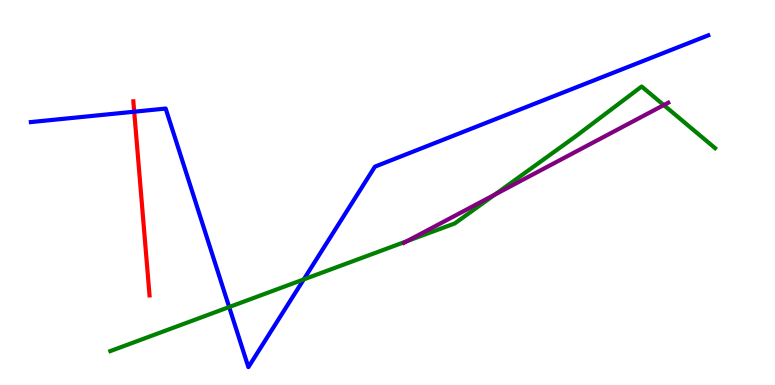[{'lines': ['blue', 'red'], 'intersections': [{'x': 1.73, 'y': 7.1}]}, {'lines': ['green', 'red'], 'intersections': []}, {'lines': ['purple', 'red'], 'intersections': []}, {'lines': ['blue', 'green'], 'intersections': [{'x': 2.96, 'y': 2.02}, {'x': 3.92, 'y': 2.74}]}, {'lines': ['blue', 'purple'], 'intersections': []}, {'lines': ['green', 'purple'], 'intersections': [{'x': 5.25, 'y': 3.74}, {'x': 6.38, 'y': 4.94}, {'x': 8.56, 'y': 7.27}]}]